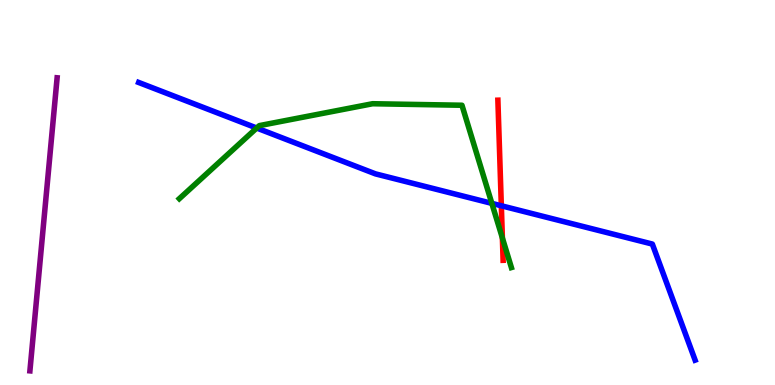[{'lines': ['blue', 'red'], 'intersections': [{'x': 6.47, 'y': 4.66}]}, {'lines': ['green', 'red'], 'intersections': [{'x': 6.48, 'y': 3.82}]}, {'lines': ['purple', 'red'], 'intersections': []}, {'lines': ['blue', 'green'], 'intersections': [{'x': 3.31, 'y': 6.67}, {'x': 6.35, 'y': 4.72}]}, {'lines': ['blue', 'purple'], 'intersections': []}, {'lines': ['green', 'purple'], 'intersections': []}]